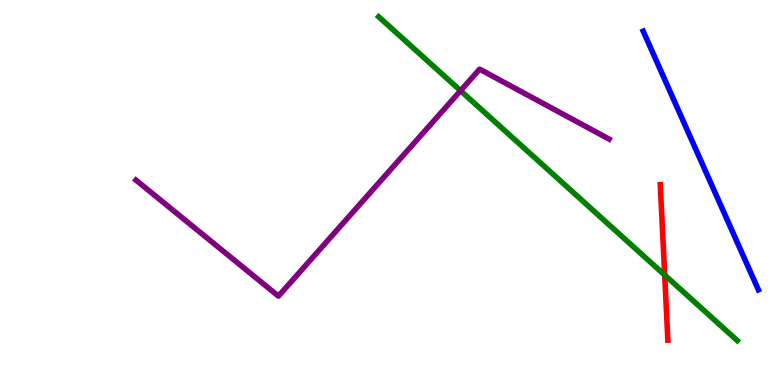[{'lines': ['blue', 'red'], 'intersections': []}, {'lines': ['green', 'red'], 'intersections': [{'x': 8.58, 'y': 2.86}]}, {'lines': ['purple', 'red'], 'intersections': []}, {'lines': ['blue', 'green'], 'intersections': []}, {'lines': ['blue', 'purple'], 'intersections': []}, {'lines': ['green', 'purple'], 'intersections': [{'x': 5.94, 'y': 7.64}]}]